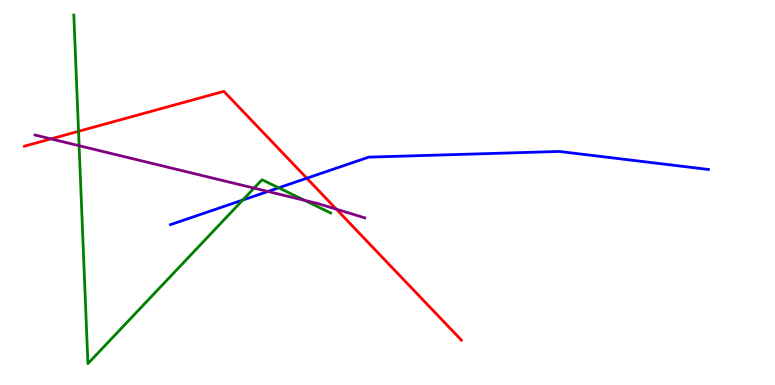[{'lines': ['blue', 'red'], 'intersections': [{'x': 3.96, 'y': 5.37}]}, {'lines': ['green', 'red'], 'intersections': [{'x': 1.01, 'y': 6.59}]}, {'lines': ['purple', 'red'], 'intersections': [{'x': 0.658, 'y': 6.39}, {'x': 4.34, 'y': 4.57}]}, {'lines': ['blue', 'green'], 'intersections': [{'x': 3.13, 'y': 4.8}, {'x': 3.6, 'y': 5.12}]}, {'lines': ['blue', 'purple'], 'intersections': [{'x': 3.46, 'y': 5.03}]}, {'lines': ['green', 'purple'], 'intersections': [{'x': 1.02, 'y': 6.22}, {'x': 3.28, 'y': 5.11}, {'x': 3.93, 'y': 4.8}]}]